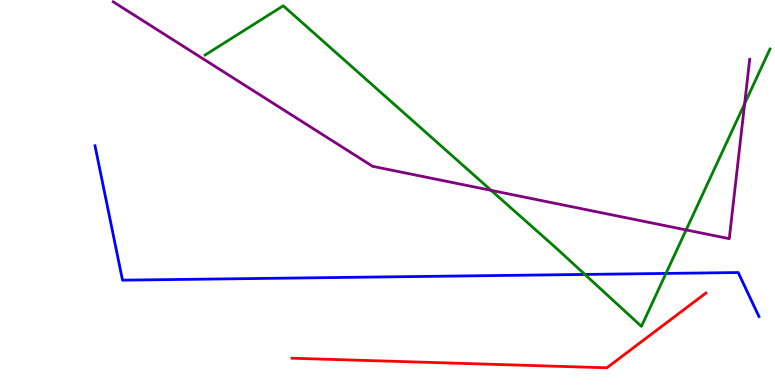[{'lines': ['blue', 'red'], 'intersections': []}, {'lines': ['green', 'red'], 'intersections': []}, {'lines': ['purple', 'red'], 'intersections': []}, {'lines': ['blue', 'green'], 'intersections': [{'x': 7.55, 'y': 2.87}, {'x': 8.59, 'y': 2.9}]}, {'lines': ['blue', 'purple'], 'intersections': []}, {'lines': ['green', 'purple'], 'intersections': [{'x': 6.34, 'y': 5.06}, {'x': 8.85, 'y': 4.03}, {'x': 9.61, 'y': 7.31}]}]